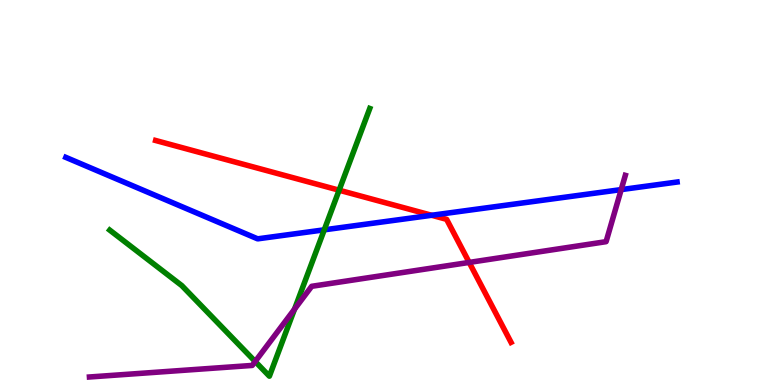[{'lines': ['blue', 'red'], 'intersections': [{'x': 5.57, 'y': 4.41}]}, {'lines': ['green', 'red'], 'intersections': [{'x': 4.38, 'y': 5.06}]}, {'lines': ['purple', 'red'], 'intersections': [{'x': 6.05, 'y': 3.18}]}, {'lines': ['blue', 'green'], 'intersections': [{'x': 4.18, 'y': 4.03}]}, {'lines': ['blue', 'purple'], 'intersections': [{'x': 8.02, 'y': 5.08}]}, {'lines': ['green', 'purple'], 'intersections': [{'x': 3.29, 'y': 0.611}, {'x': 3.8, 'y': 1.97}]}]